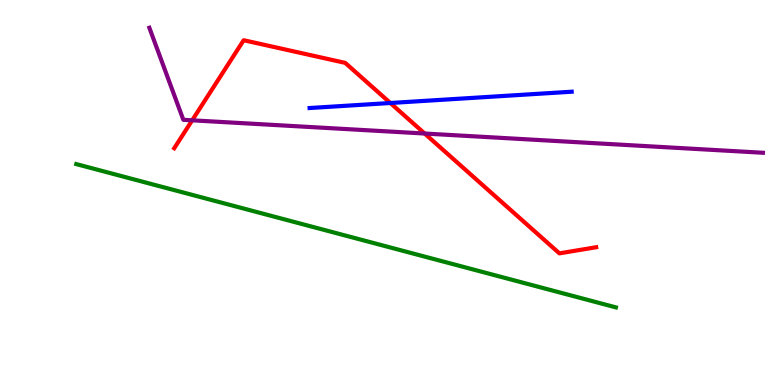[{'lines': ['blue', 'red'], 'intersections': [{'x': 5.04, 'y': 7.32}]}, {'lines': ['green', 'red'], 'intersections': []}, {'lines': ['purple', 'red'], 'intersections': [{'x': 2.48, 'y': 6.87}, {'x': 5.48, 'y': 6.53}]}, {'lines': ['blue', 'green'], 'intersections': []}, {'lines': ['blue', 'purple'], 'intersections': []}, {'lines': ['green', 'purple'], 'intersections': []}]